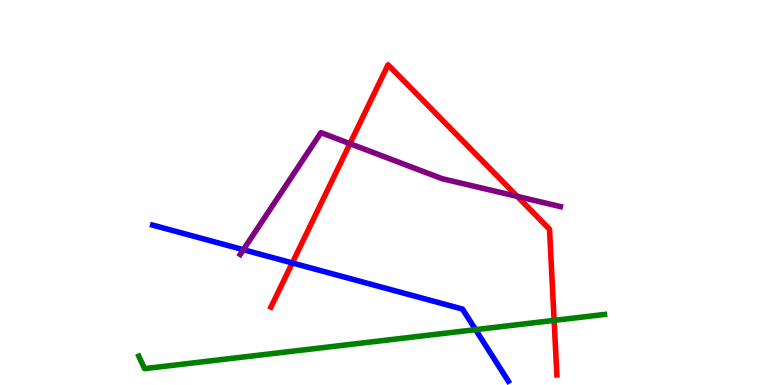[{'lines': ['blue', 'red'], 'intersections': [{'x': 3.77, 'y': 3.17}]}, {'lines': ['green', 'red'], 'intersections': [{'x': 7.15, 'y': 1.68}]}, {'lines': ['purple', 'red'], 'intersections': [{'x': 4.52, 'y': 6.27}, {'x': 6.67, 'y': 4.9}]}, {'lines': ['blue', 'green'], 'intersections': [{'x': 6.14, 'y': 1.44}]}, {'lines': ['blue', 'purple'], 'intersections': [{'x': 3.14, 'y': 3.51}]}, {'lines': ['green', 'purple'], 'intersections': []}]